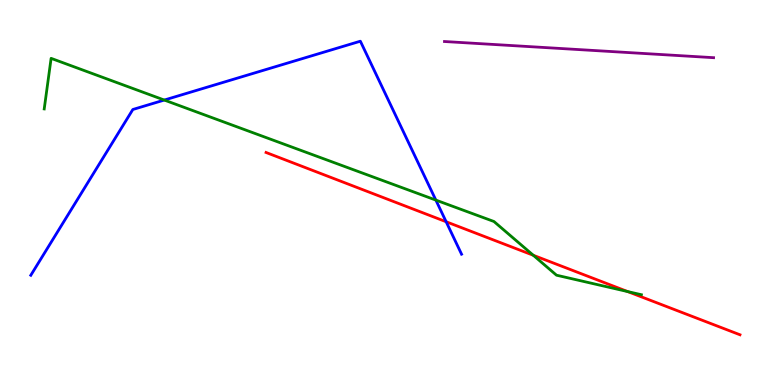[{'lines': ['blue', 'red'], 'intersections': [{'x': 5.76, 'y': 4.24}]}, {'lines': ['green', 'red'], 'intersections': [{'x': 6.88, 'y': 3.37}, {'x': 8.1, 'y': 2.43}]}, {'lines': ['purple', 'red'], 'intersections': []}, {'lines': ['blue', 'green'], 'intersections': [{'x': 2.12, 'y': 7.4}, {'x': 5.62, 'y': 4.8}]}, {'lines': ['blue', 'purple'], 'intersections': []}, {'lines': ['green', 'purple'], 'intersections': []}]